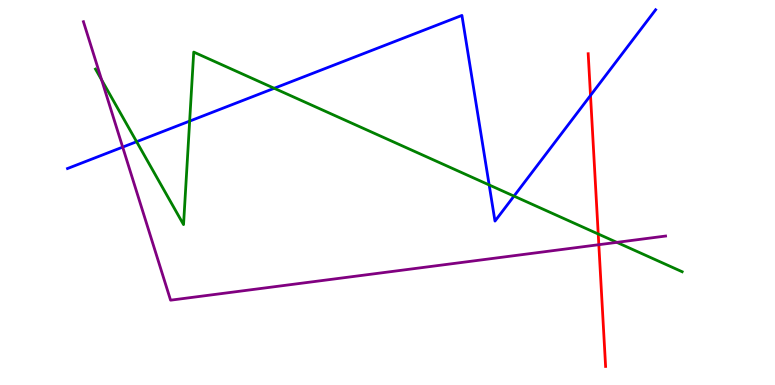[{'lines': ['blue', 'red'], 'intersections': [{'x': 7.62, 'y': 7.52}]}, {'lines': ['green', 'red'], 'intersections': [{'x': 7.72, 'y': 3.92}]}, {'lines': ['purple', 'red'], 'intersections': [{'x': 7.73, 'y': 3.64}]}, {'lines': ['blue', 'green'], 'intersections': [{'x': 1.76, 'y': 6.32}, {'x': 2.45, 'y': 6.85}, {'x': 3.54, 'y': 7.71}, {'x': 6.31, 'y': 5.2}, {'x': 6.63, 'y': 4.91}]}, {'lines': ['blue', 'purple'], 'intersections': [{'x': 1.58, 'y': 6.18}]}, {'lines': ['green', 'purple'], 'intersections': [{'x': 1.31, 'y': 7.92}, {'x': 7.96, 'y': 3.7}]}]